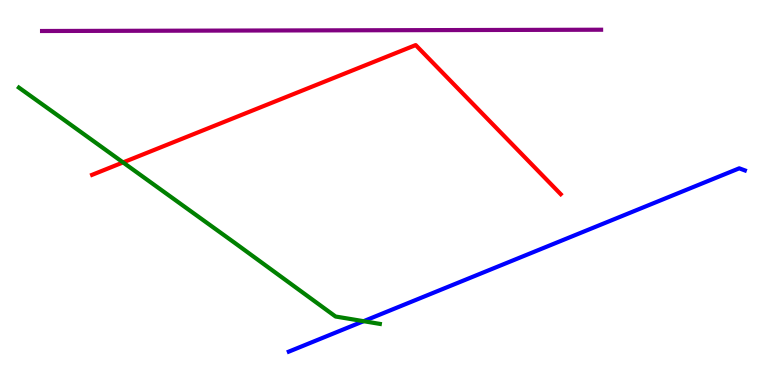[{'lines': ['blue', 'red'], 'intersections': []}, {'lines': ['green', 'red'], 'intersections': [{'x': 1.59, 'y': 5.78}]}, {'lines': ['purple', 'red'], 'intersections': []}, {'lines': ['blue', 'green'], 'intersections': [{'x': 4.69, 'y': 1.66}]}, {'lines': ['blue', 'purple'], 'intersections': []}, {'lines': ['green', 'purple'], 'intersections': []}]